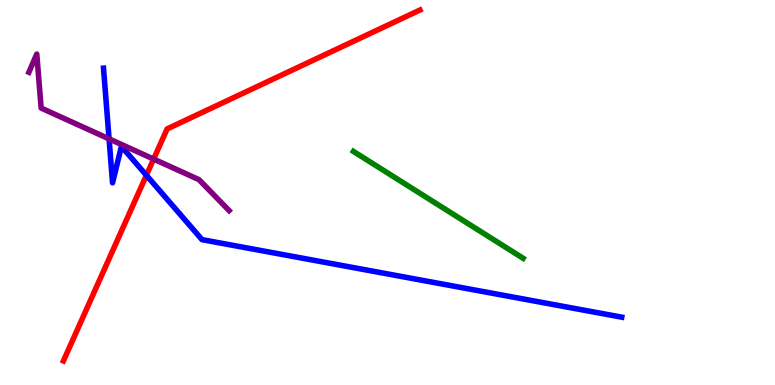[{'lines': ['blue', 'red'], 'intersections': [{'x': 1.89, 'y': 5.45}]}, {'lines': ['green', 'red'], 'intersections': []}, {'lines': ['purple', 'red'], 'intersections': [{'x': 1.98, 'y': 5.87}]}, {'lines': ['blue', 'green'], 'intersections': []}, {'lines': ['blue', 'purple'], 'intersections': [{'x': 1.41, 'y': 6.39}]}, {'lines': ['green', 'purple'], 'intersections': []}]